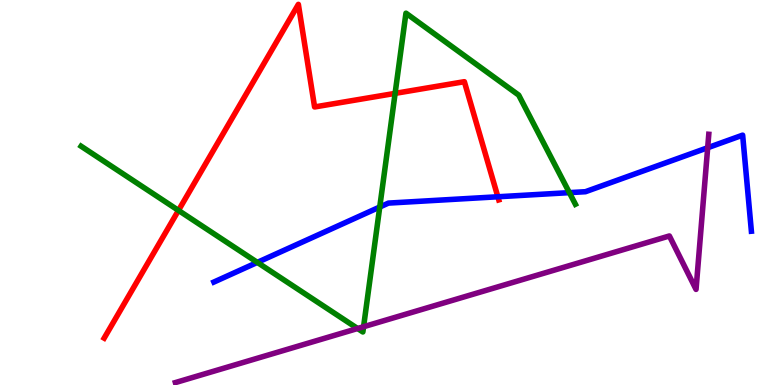[{'lines': ['blue', 'red'], 'intersections': [{'x': 6.42, 'y': 4.89}]}, {'lines': ['green', 'red'], 'intersections': [{'x': 2.3, 'y': 4.53}, {'x': 5.1, 'y': 7.57}]}, {'lines': ['purple', 'red'], 'intersections': []}, {'lines': ['blue', 'green'], 'intersections': [{'x': 3.32, 'y': 3.18}, {'x': 4.9, 'y': 4.62}, {'x': 7.35, 'y': 5.0}]}, {'lines': ['blue', 'purple'], 'intersections': [{'x': 9.13, 'y': 6.16}]}, {'lines': ['green', 'purple'], 'intersections': [{'x': 4.61, 'y': 1.47}, {'x': 4.69, 'y': 1.51}]}]